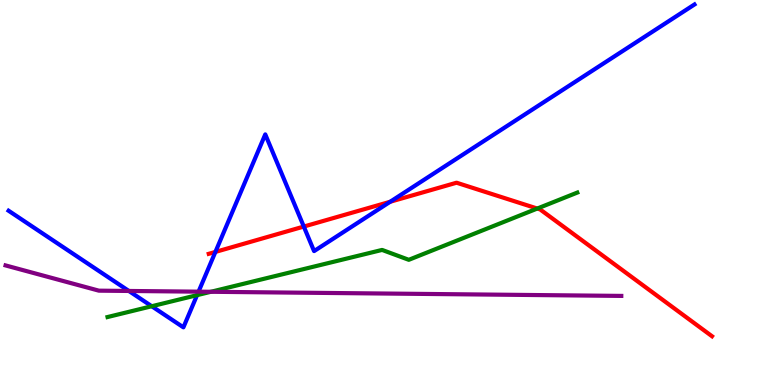[{'lines': ['blue', 'red'], 'intersections': [{'x': 2.78, 'y': 3.46}, {'x': 3.92, 'y': 4.12}, {'x': 5.03, 'y': 4.76}]}, {'lines': ['green', 'red'], 'intersections': [{'x': 6.93, 'y': 4.58}]}, {'lines': ['purple', 'red'], 'intersections': []}, {'lines': ['blue', 'green'], 'intersections': [{'x': 1.96, 'y': 2.05}, {'x': 2.54, 'y': 2.33}]}, {'lines': ['blue', 'purple'], 'intersections': [{'x': 1.66, 'y': 2.44}, {'x': 2.56, 'y': 2.42}]}, {'lines': ['green', 'purple'], 'intersections': [{'x': 2.72, 'y': 2.42}]}]